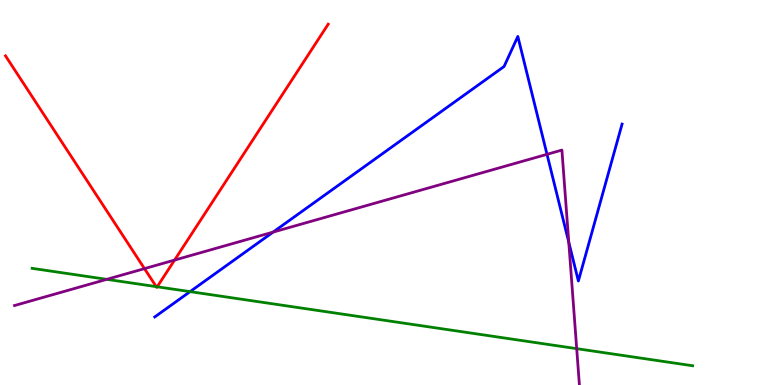[{'lines': ['blue', 'red'], 'intersections': []}, {'lines': ['green', 'red'], 'intersections': [{'x': 2.02, 'y': 2.55}, {'x': 2.03, 'y': 2.55}]}, {'lines': ['purple', 'red'], 'intersections': [{'x': 1.86, 'y': 3.02}, {'x': 2.25, 'y': 3.24}]}, {'lines': ['blue', 'green'], 'intersections': [{'x': 2.45, 'y': 2.43}]}, {'lines': ['blue', 'purple'], 'intersections': [{'x': 3.52, 'y': 3.97}, {'x': 7.06, 'y': 5.99}, {'x': 7.34, 'y': 3.71}]}, {'lines': ['green', 'purple'], 'intersections': [{'x': 1.38, 'y': 2.74}, {'x': 7.44, 'y': 0.944}]}]